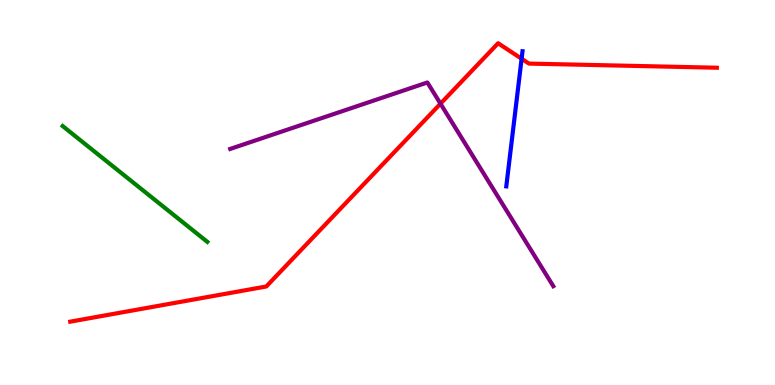[{'lines': ['blue', 'red'], 'intersections': [{'x': 6.73, 'y': 8.47}]}, {'lines': ['green', 'red'], 'intersections': []}, {'lines': ['purple', 'red'], 'intersections': [{'x': 5.68, 'y': 7.31}]}, {'lines': ['blue', 'green'], 'intersections': []}, {'lines': ['blue', 'purple'], 'intersections': []}, {'lines': ['green', 'purple'], 'intersections': []}]